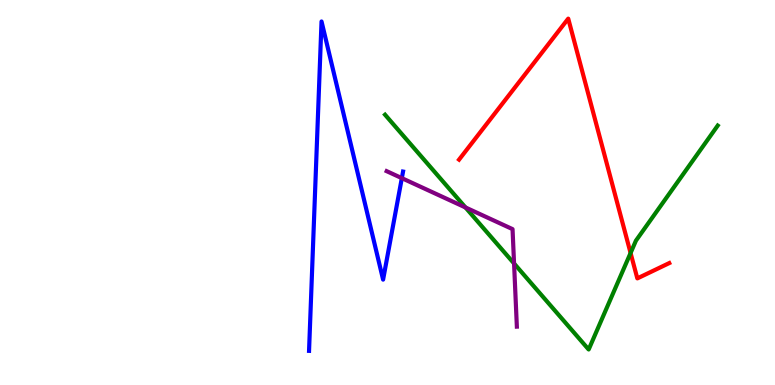[{'lines': ['blue', 'red'], 'intersections': []}, {'lines': ['green', 'red'], 'intersections': [{'x': 8.14, 'y': 3.43}]}, {'lines': ['purple', 'red'], 'intersections': []}, {'lines': ['blue', 'green'], 'intersections': []}, {'lines': ['blue', 'purple'], 'intersections': [{'x': 5.18, 'y': 5.37}]}, {'lines': ['green', 'purple'], 'intersections': [{'x': 6.01, 'y': 4.61}, {'x': 6.63, 'y': 3.16}]}]